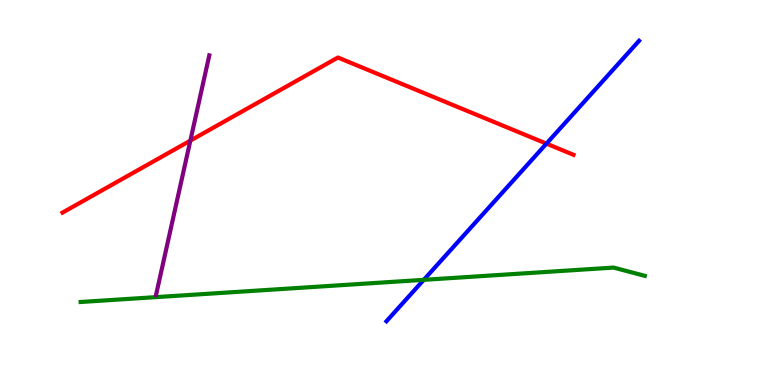[{'lines': ['blue', 'red'], 'intersections': [{'x': 7.05, 'y': 6.27}]}, {'lines': ['green', 'red'], 'intersections': []}, {'lines': ['purple', 'red'], 'intersections': [{'x': 2.46, 'y': 6.35}]}, {'lines': ['blue', 'green'], 'intersections': [{'x': 5.47, 'y': 2.73}]}, {'lines': ['blue', 'purple'], 'intersections': []}, {'lines': ['green', 'purple'], 'intersections': []}]